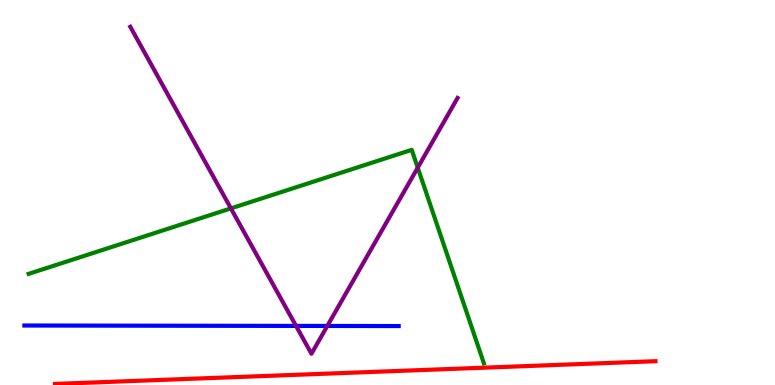[{'lines': ['blue', 'red'], 'intersections': []}, {'lines': ['green', 'red'], 'intersections': []}, {'lines': ['purple', 'red'], 'intersections': []}, {'lines': ['blue', 'green'], 'intersections': []}, {'lines': ['blue', 'purple'], 'intersections': [{'x': 3.82, 'y': 1.53}, {'x': 4.22, 'y': 1.53}]}, {'lines': ['green', 'purple'], 'intersections': [{'x': 2.98, 'y': 4.59}, {'x': 5.39, 'y': 5.65}]}]